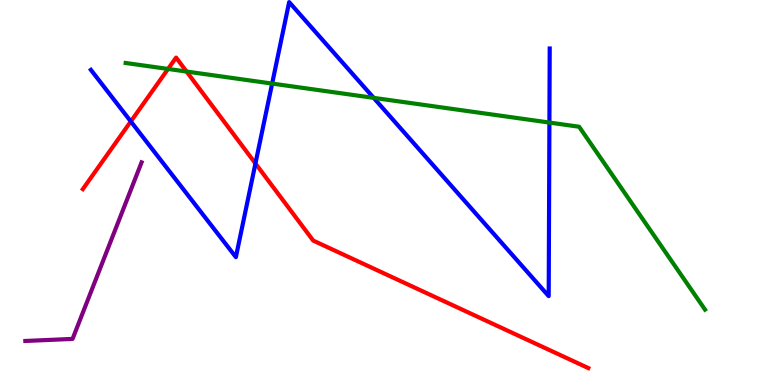[{'lines': ['blue', 'red'], 'intersections': [{'x': 1.69, 'y': 6.85}, {'x': 3.3, 'y': 5.75}]}, {'lines': ['green', 'red'], 'intersections': [{'x': 2.17, 'y': 8.21}, {'x': 2.41, 'y': 8.14}]}, {'lines': ['purple', 'red'], 'intersections': []}, {'lines': ['blue', 'green'], 'intersections': [{'x': 3.51, 'y': 7.83}, {'x': 4.82, 'y': 7.46}, {'x': 7.09, 'y': 6.82}]}, {'lines': ['blue', 'purple'], 'intersections': []}, {'lines': ['green', 'purple'], 'intersections': []}]